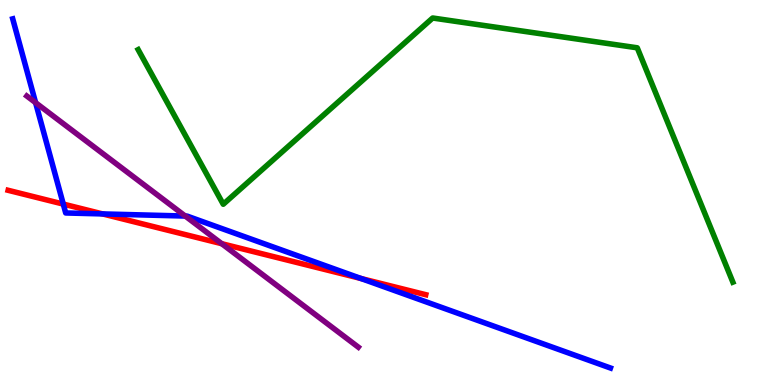[{'lines': ['blue', 'red'], 'intersections': [{'x': 0.817, 'y': 4.7}, {'x': 1.32, 'y': 4.44}, {'x': 4.66, 'y': 2.77}]}, {'lines': ['green', 'red'], 'intersections': []}, {'lines': ['purple', 'red'], 'intersections': [{'x': 2.86, 'y': 3.67}]}, {'lines': ['blue', 'green'], 'intersections': []}, {'lines': ['blue', 'purple'], 'intersections': [{'x': 0.459, 'y': 7.33}, {'x': 2.39, 'y': 4.39}]}, {'lines': ['green', 'purple'], 'intersections': []}]